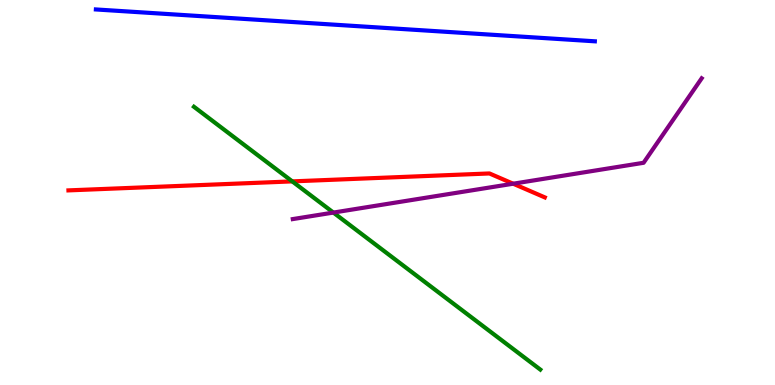[{'lines': ['blue', 'red'], 'intersections': []}, {'lines': ['green', 'red'], 'intersections': [{'x': 3.77, 'y': 5.29}]}, {'lines': ['purple', 'red'], 'intersections': [{'x': 6.62, 'y': 5.23}]}, {'lines': ['blue', 'green'], 'intersections': []}, {'lines': ['blue', 'purple'], 'intersections': []}, {'lines': ['green', 'purple'], 'intersections': [{'x': 4.3, 'y': 4.48}]}]